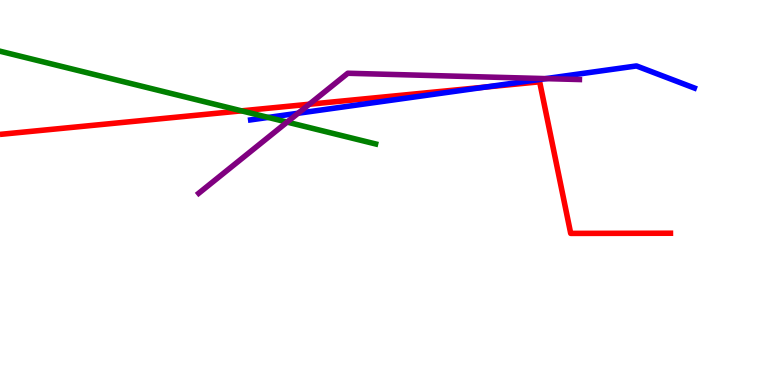[{'lines': ['blue', 'red'], 'intersections': [{'x': 6.26, 'y': 7.74}]}, {'lines': ['green', 'red'], 'intersections': [{'x': 3.12, 'y': 7.12}]}, {'lines': ['purple', 'red'], 'intersections': [{'x': 3.99, 'y': 7.29}]}, {'lines': ['blue', 'green'], 'intersections': [{'x': 3.46, 'y': 6.95}]}, {'lines': ['blue', 'purple'], 'intersections': [{'x': 3.85, 'y': 7.06}, {'x': 7.04, 'y': 7.96}]}, {'lines': ['green', 'purple'], 'intersections': [{'x': 3.7, 'y': 6.83}]}]